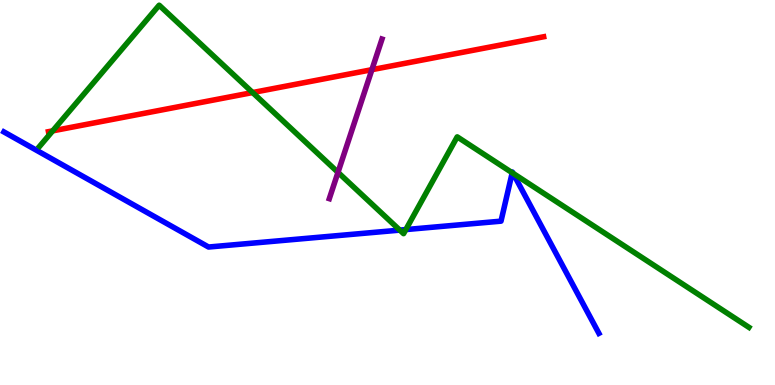[{'lines': ['blue', 'red'], 'intersections': []}, {'lines': ['green', 'red'], 'intersections': [{'x': 0.68, 'y': 6.6}, {'x': 3.26, 'y': 7.6}]}, {'lines': ['purple', 'red'], 'intersections': [{'x': 4.8, 'y': 8.19}]}, {'lines': ['blue', 'green'], 'intersections': [{'x': 5.16, 'y': 4.02}, {'x': 5.24, 'y': 4.04}, {'x': 6.61, 'y': 5.51}, {'x': 6.62, 'y': 5.5}]}, {'lines': ['blue', 'purple'], 'intersections': []}, {'lines': ['green', 'purple'], 'intersections': [{'x': 4.36, 'y': 5.52}]}]